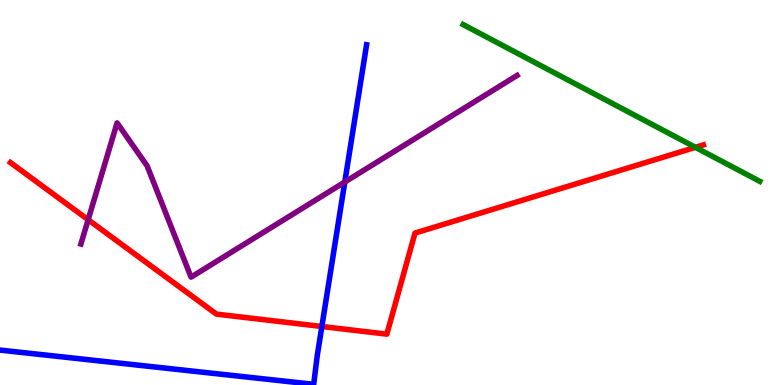[{'lines': ['blue', 'red'], 'intersections': [{'x': 4.15, 'y': 1.52}]}, {'lines': ['green', 'red'], 'intersections': [{'x': 8.97, 'y': 6.17}]}, {'lines': ['purple', 'red'], 'intersections': [{'x': 1.14, 'y': 4.29}]}, {'lines': ['blue', 'green'], 'intersections': []}, {'lines': ['blue', 'purple'], 'intersections': [{'x': 4.45, 'y': 5.27}]}, {'lines': ['green', 'purple'], 'intersections': []}]